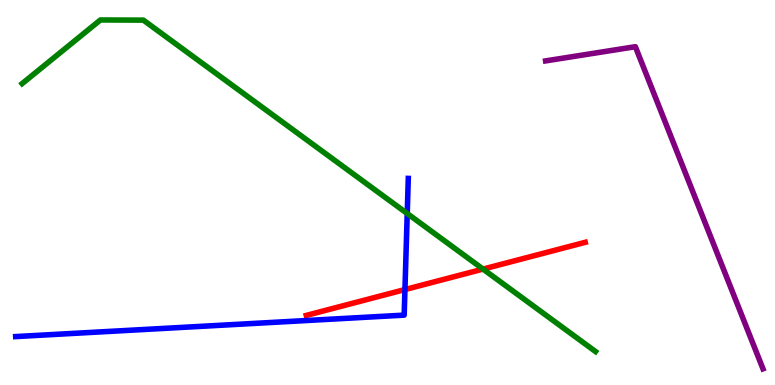[{'lines': ['blue', 'red'], 'intersections': [{'x': 5.23, 'y': 2.48}]}, {'lines': ['green', 'red'], 'intersections': [{'x': 6.23, 'y': 3.01}]}, {'lines': ['purple', 'red'], 'intersections': []}, {'lines': ['blue', 'green'], 'intersections': [{'x': 5.25, 'y': 4.45}]}, {'lines': ['blue', 'purple'], 'intersections': []}, {'lines': ['green', 'purple'], 'intersections': []}]